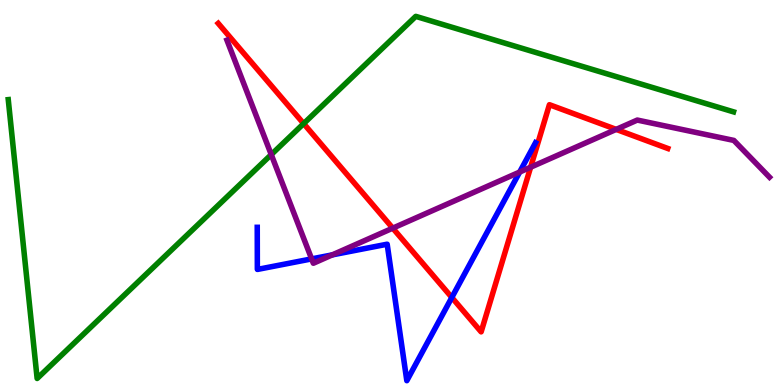[{'lines': ['blue', 'red'], 'intersections': [{'x': 5.83, 'y': 2.27}]}, {'lines': ['green', 'red'], 'intersections': [{'x': 3.92, 'y': 6.79}]}, {'lines': ['purple', 'red'], 'intersections': [{'x': 5.07, 'y': 4.07}, {'x': 6.85, 'y': 5.66}, {'x': 7.95, 'y': 6.64}]}, {'lines': ['blue', 'green'], 'intersections': []}, {'lines': ['blue', 'purple'], 'intersections': [{'x': 4.02, 'y': 3.28}, {'x': 4.29, 'y': 3.38}, {'x': 6.71, 'y': 5.53}]}, {'lines': ['green', 'purple'], 'intersections': [{'x': 3.5, 'y': 5.98}]}]